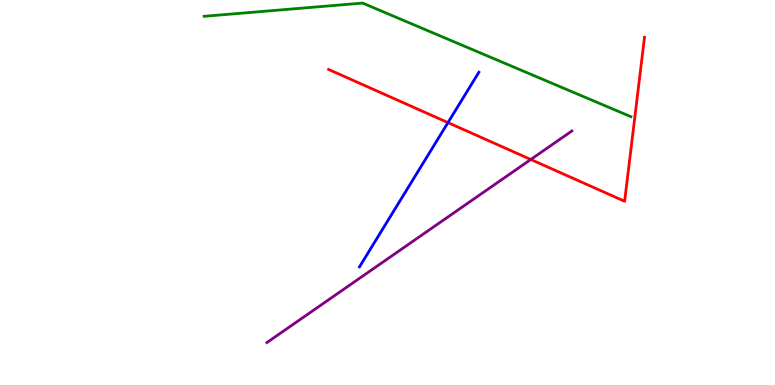[{'lines': ['blue', 'red'], 'intersections': [{'x': 5.78, 'y': 6.82}]}, {'lines': ['green', 'red'], 'intersections': []}, {'lines': ['purple', 'red'], 'intersections': [{'x': 6.85, 'y': 5.86}]}, {'lines': ['blue', 'green'], 'intersections': []}, {'lines': ['blue', 'purple'], 'intersections': []}, {'lines': ['green', 'purple'], 'intersections': []}]